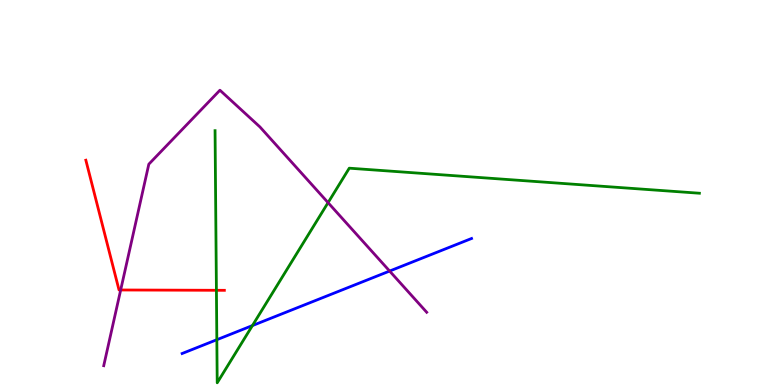[{'lines': ['blue', 'red'], 'intersections': []}, {'lines': ['green', 'red'], 'intersections': [{'x': 2.79, 'y': 2.46}]}, {'lines': ['purple', 'red'], 'intersections': [{'x': 1.56, 'y': 2.47}]}, {'lines': ['blue', 'green'], 'intersections': [{'x': 2.8, 'y': 1.18}, {'x': 3.26, 'y': 1.54}]}, {'lines': ['blue', 'purple'], 'intersections': [{'x': 5.03, 'y': 2.96}]}, {'lines': ['green', 'purple'], 'intersections': [{'x': 4.23, 'y': 4.74}]}]